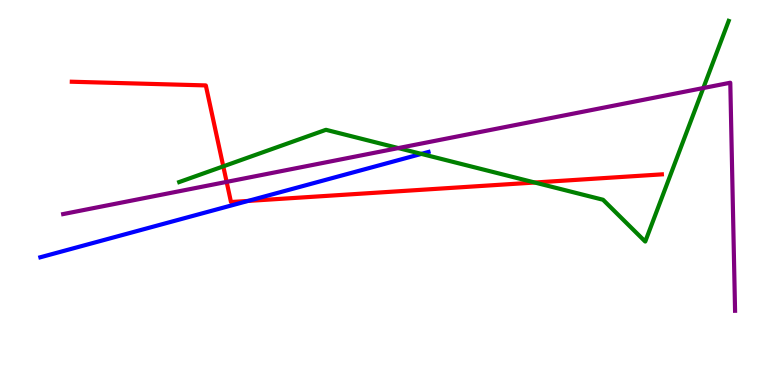[{'lines': ['blue', 'red'], 'intersections': [{'x': 3.2, 'y': 4.78}]}, {'lines': ['green', 'red'], 'intersections': [{'x': 2.88, 'y': 5.68}, {'x': 6.9, 'y': 5.26}]}, {'lines': ['purple', 'red'], 'intersections': [{'x': 2.92, 'y': 5.28}]}, {'lines': ['blue', 'green'], 'intersections': [{'x': 5.44, 'y': 6.0}]}, {'lines': ['blue', 'purple'], 'intersections': []}, {'lines': ['green', 'purple'], 'intersections': [{'x': 5.14, 'y': 6.15}, {'x': 9.07, 'y': 7.71}]}]